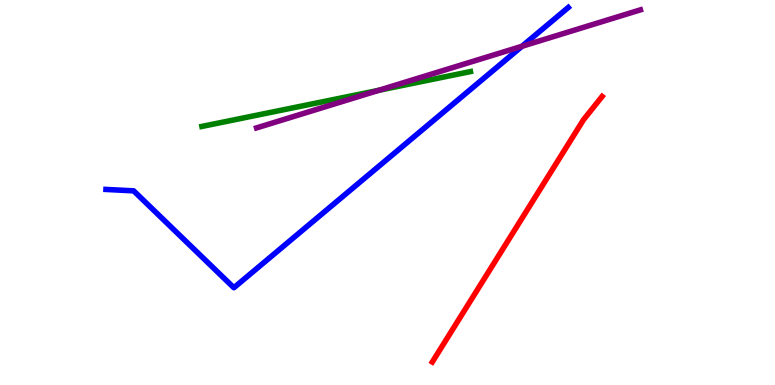[{'lines': ['blue', 'red'], 'intersections': []}, {'lines': ['green', 'red'], 'intersections': []}, {'lines': ['purple', 'red'], 'intersections': []}, {'lines': ['blue', 'green'], 'intersections': []}, {'lines': ['blue', 'purple'], 'intersections': [{'x': 6.74, 'y': 8.8}]}, {'lines': ['green', 'purple'], 'intersections': [{'x': 4.89, 'y': 7.65}]}]